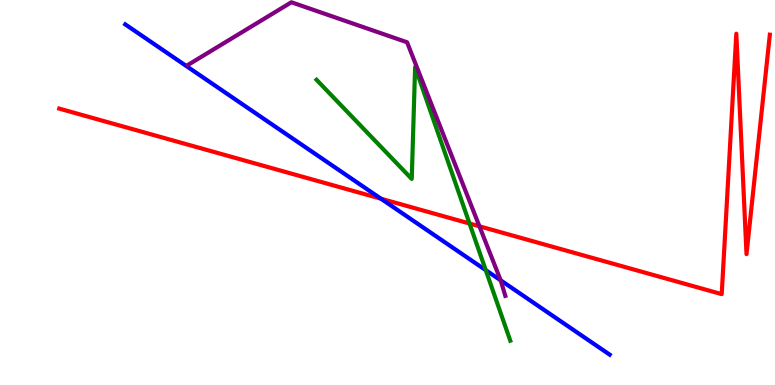[{'lines': ['blue', 'red'], 'intersections': [{'x': 4.92, 'y': 4.84}]}, {'lines': ['green', 'red'], 'intersections': [{'x': 6.06, 'y': 4.19}]}, {'lines': ['purple', 'red'], 'intersections': [{'x': 6.19, 'y': 4.12}]}, {'lines': ['blue', 'green'], 'intersections': [{'x': 6.27, 'y': 2.98}]}, {'lines': ['blue', 'purple'], 'intersections': [{'x': 6.46, 'y': 2.72}]}, {'lines': ['green', 'purple'], 'intersections': []}]